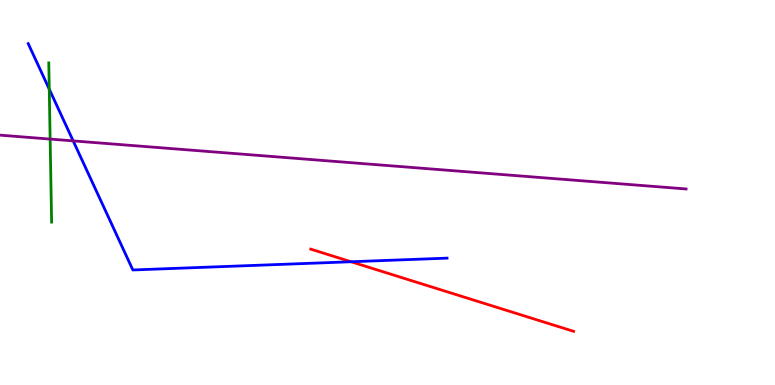[{'lines': ['blue', 'red'], 'intersections': [{'x': 4.53, 'y': 3.2}]}, {'lines': ['green', 'red'], 'intersections': []}, {'lines': ['purple', 'red'], 'intersections': []}, {'lines': ['blue', 'green'], 'intersections': [{'x': 0.636, 'y': 7.68}]}, {'lines': ['blue', 'purple'], 'intersections': [{'x': 0.944, 'y': 6.34}]}, {'lines': ['green', 'purple'], 'intersections': [{'x': 0.647, 'y': 6.39}]}]